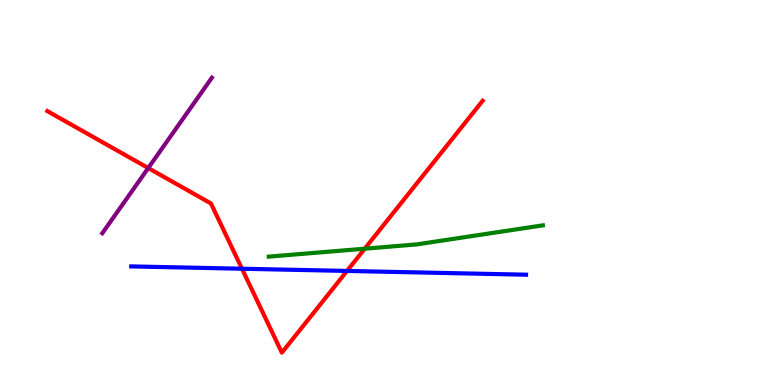[{'lines': ['blue', 'red'], 'intersections': [{'x': 3.12, 'y': 3.02}, {'x': 4.48, 'y': 2.96}]}, {'lines': ['green', 'red'], 'intersections': [{'x': 4.71, 'y': 3.54}]}, {'lines': ['purple', 'red'], 'intersections': [{'x': 1.91, 'y': 5.64}]}, {'lines': ['blue', 'green'], 'intersections': []}, {'lines': ['blue', 'purple'], 'intersections': []}, {'lines': ['green', 'purple'], 'intersections': []}]